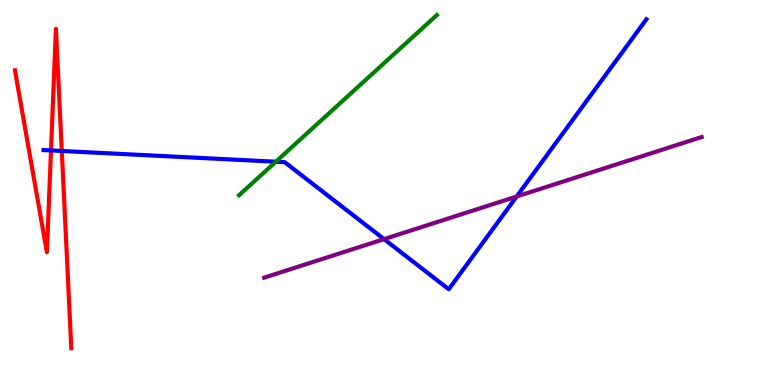[{'lines': ['blue', 'red'], 'intersections': [{'x': 0.658, 'y': 6.09}, {'x': 0.797, 'y': 6.08}]}, {'lines': ['green', 'red'], 'intersections': []}, {'lines': ['purple', 'red'], 'intersections': []}, {'lines': ['blue', 'green'], 'intersections': [{'x': 3.56, 'y': 5.8}]}, {'lines': ['blue', 'purple'], 'intersections': [{'x': 4.96, 'y': 3.79}, {'x': 6.67, 'y': 4.9}]}, {'lines': ['green', 'purple'], 'intersections': []}]